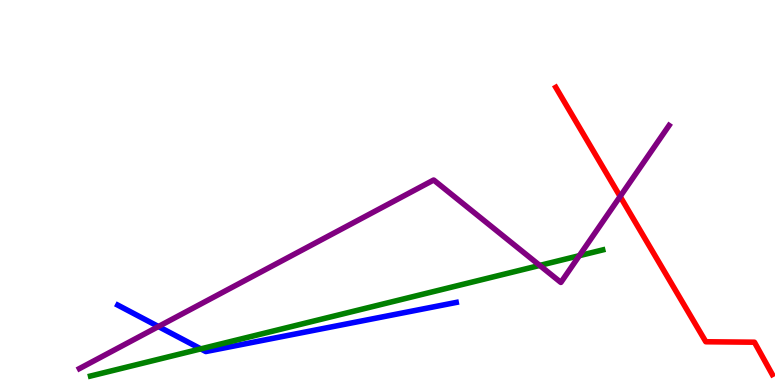[{'lines': ['blue', 'red'], 'intersections': []}, {'lines': ['green', 'red'], 'intersections': []}, {'lines': ['purple', 'red'], 'intersections': [{'x': 8.0, 'y': 4.9}]}, {'lines': ['blue', 'green'], 'intersections': [{'x': 2.59, 'y': 0.938}]}, {'lines': ['blue', 'purple'], 'intersections': [{'x': 2.04, 'y': 1.52}]}, {'lines': ['green', 'purple'], 'intersections': [{'x': 6.96, 'y': 3.11}, {'x': 7.48, 'y': 3.36}]}]